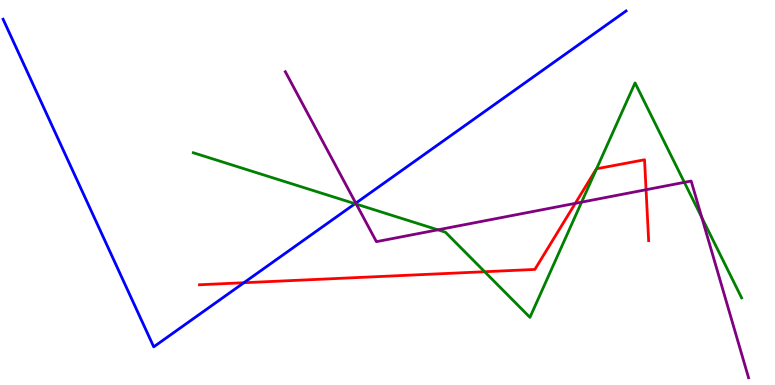[{'lines': ['blue', 'red'], 'intersections': [{'x': 3.15, 'y': 2.66}]}, {'lines': ['green', 'red'], 'intersections': [{'x': 6.25, 'y': 2.94}, {'x': 7.7, 'y': 5.62}]}, {'lines': ['purple', 'red'], 'intersections': [{'x': 7.42, 'y': 4.72}, {'x': 8.34, 'y': 5.07}]}, {'lines': ['blue', 'green'], 'intersections': [{'x': 4.58, 'y': 4.71}]}, {'lines': ['blue', 'purple'], 'intersections': [{'x': 4.59, 'y': 4.72}]}, {'lines': ['green', 'purple'], 'intersections': [{'x': 4.6, 'y': 4.7}, {'x': 5.65, 'y': 4.03}, {'x': 7.5, 'y': 4.75}, {'x': 8.83, 'y': 5.26}, {'x': 9.06, 'y': 4.35}]}]